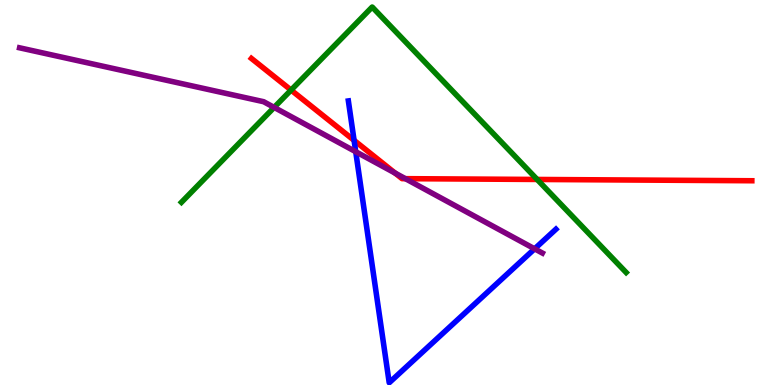[{'lines': ['blue', 'red'], 'intersections': [{'x': 4.57, 'y': 6.35}]}, {'lines': ['green', 'red'], 'intersections': [{'x': 3.76, 'y': 7.66}, {'x': 6.93, 'y': 5.34}]}, {'lines': ['purple', 'red'], 'intersections': [{'x': 5.1, 'y': 5.5}, {'x': 5.23, 'y': 5.36}]}, {'lines': ['blue', 'green'], 'intersections': []}, {'lines': ['blue', 'purple'], 'intersections': [{'x': 4.59, 'y': 6.06}, {'x': 6.9, 'y': 3.54}]}, {'lines': ['green', 'purple'], 'intersections': [{'x': 3.54, 'y': 7.21}]}]